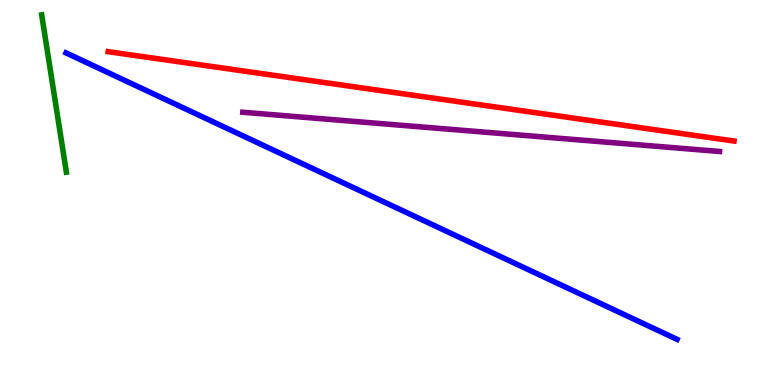[{'lines': ['blue', 'red'], 'intersections': []}, {'lines': ['green', 'red'], 'intersections': []}, {'lines': ['purple', 'red'], 'intersections': []}, {'lines': ['blue', 'green'], 'intersections': []}, {'lines': ['blue', 'purple'], 'intersections': []}, {'lines': ['green', 'purple'], 'intersections': []}]